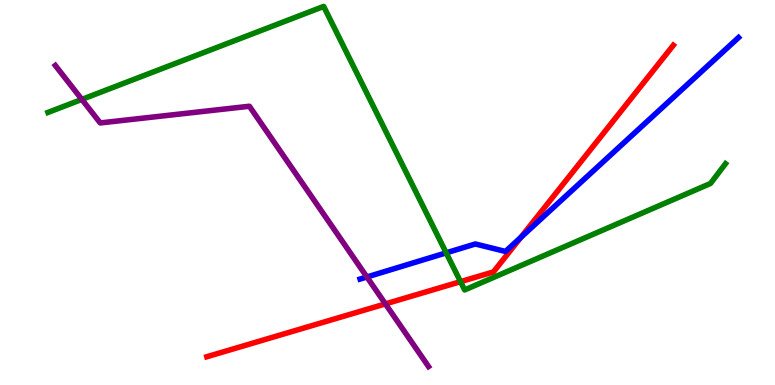[{'lines': ['blue', 'red'], 'intersections': [{'x': 6.72, 'y': 3.83}]}, {'lines': ['green', 'red'], 'intersections': [{'x': 5.94, 'y': 2.68}]}, {'lines': ['purple', 'red'], 'intersections': [{'x': 4.97, 'y': 2.11}]}, {'lines': ['blue', 'green'], 'intersections': [{'x': 5.76, 'y': 3.43}]}, {'lines': ['blue', 'purple'], 'intersections': [{'x': 4.73, 'y': 2.81}]}, {'lines': ['green', 'purple'], 'intersections': [{'x': 1.06, 'y': 7.42}]}]